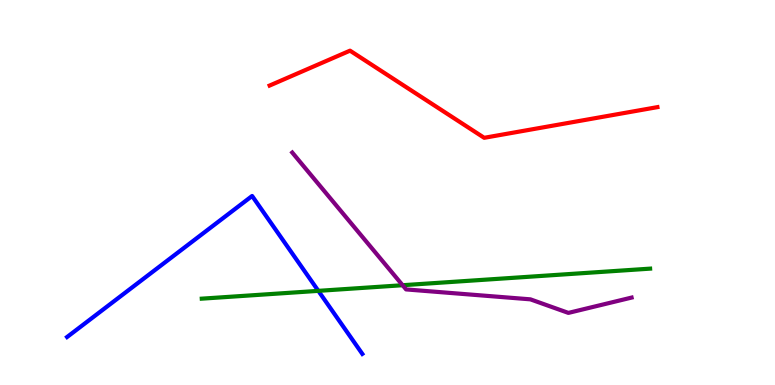[{'lines': ['blue', 'red'], 'intersections': []}, {'lines': ['green', 'red'], 'intersections': []}, {'lines': ['purple', 'red'], 'intersections': []}, {'lines': ['blue', 'green'], 'intersections': [{'x': 4.11, 'y': 2.45}]}, {'lines': ['blue', 'purple'], 'intersections': []}, {'lines': ['green', 'purple'], 'intersections': [{'x': 5.19, 'y': 2.59}]}]